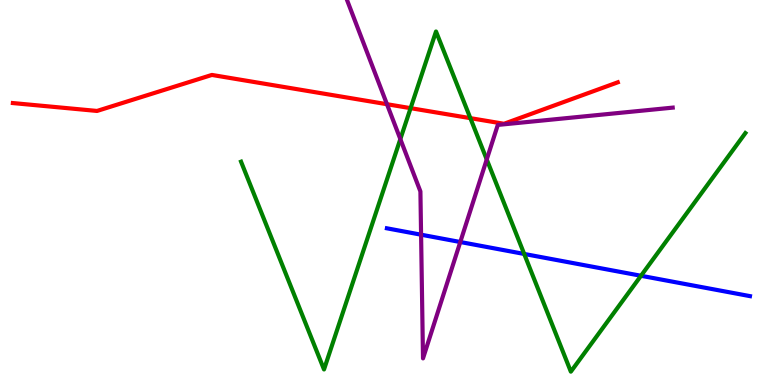[{'lines': ['blue', 'red'], 'intersections': []}, {'lines': ['green', 'red'], 'intersections': [{'x': 5.3, 'y': 7.19}, {'x': 6.07, 'y': 6.93}]}, {'lines': ['purple', 'red'], 'intersections': [{'x': 4.99, 'y': 7.29}]}, {'lines': ['blue', 'green'], 'intersections': [{'x': 6.76, 'y': 3.4}, {'x': 8.27, 'y': 2.84}]}, {'lines': ['blue', 'purple'], 'intersections': [{'x': 5.43, 'y': 3.9}, {'x': 5.94, 'y': 3.71}]}, {'lines': ['green', 'purple'], 'intersections': [{'x': 5.17, 'y': 6.39}, {'x': 6.28, 'y': 5.86}]}]